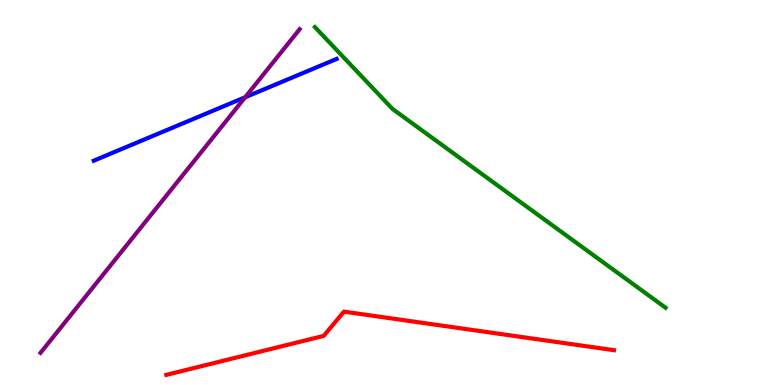[{'lines': ['blue', 'red'], 'intersections': []}, {'lines': ['green', 'red'], 'intersections': []}, {'lines': ['purple', 'red'], 'intersections': []}, {'lines': ['blue', 'green'], 'intersections': []}, {'lines': ['blue', 'purple'], 'intersections': [{'x': 3.16, 'y': 7.47}]}, {'lines': ['green', 'purple'], 'intersections': []}]